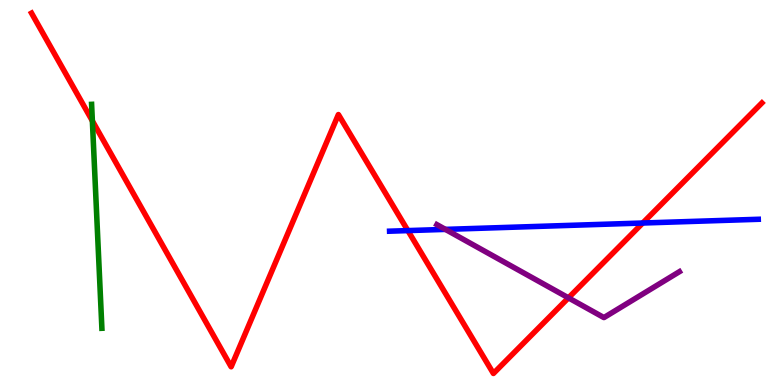[{'lines': ['blue', 'red'], 'intersections': [{'x': 5.26, 'y': 4.01}, {'x': 8.29, 'y': 4.21}]}, {'lines': ['green', 'red'], 'intersections': [{'x': 1.19, 'y': 6.86}]}, {'lines': ['purple', 'red'], 'intersections': [{'x': 7.33, 'y': 2.26}]}, {'lines': ['blue', 'green'], 'intersections': []}, {'lines': ['blue', 'purple'], 'intersections': [{'x': 5.75, 'y': 4.04}]}, {'lines': ['green', 'purple'], 'intersections': []}]